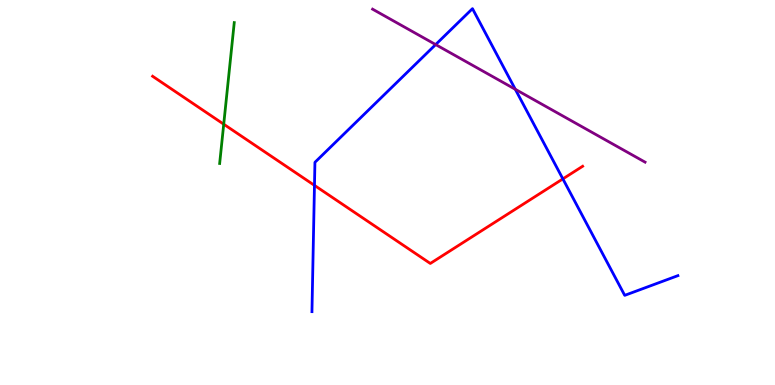[{'lines': ['blue', 'red'], 'intersections': [{'x': 4.06, 'y': 5.19}, {'x': 7.26, 'y': 5.35}]}, {'lines': ['green', 'red'], 'intersections': [{'x': 2.89, 'y': 6.77}]}, {'lines': ['purple', 'red'], 'intersections': []}, {'lines': ['blue', 'green'], 'intersections': []}, {'lines': ['blue', 'purple'], 'intersections': [{'x': 5.62, 'y': 8.84}, {'x': 6.65, 'y': 7.68}]}, {'lines': ['green', 'purple'], 'intersections': []}]